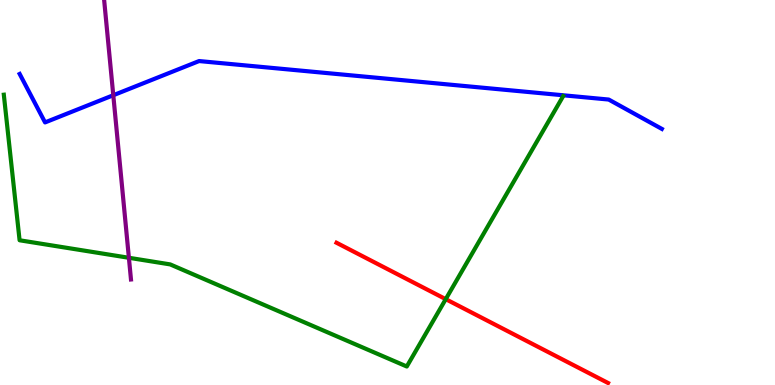[{'lines': ['blue', 'red'], 'intersections': []}, {'lines': ['green', 'red'], 'intersections': [{'x': 5.75, 'y': 2.23}]}, {'lines': ['purple', 'red'], 'intersections': []}, {'lines': ['blue', 'green'], 'intersections': []}, {'lines': ['blue', 'purple'], 'intersections': [{'x': 1.46, 'y': 7.53}]}, {'lines': ['green', 'purple'], 'intersections': [{'x': 1.66, 'y': 3.3}]}]